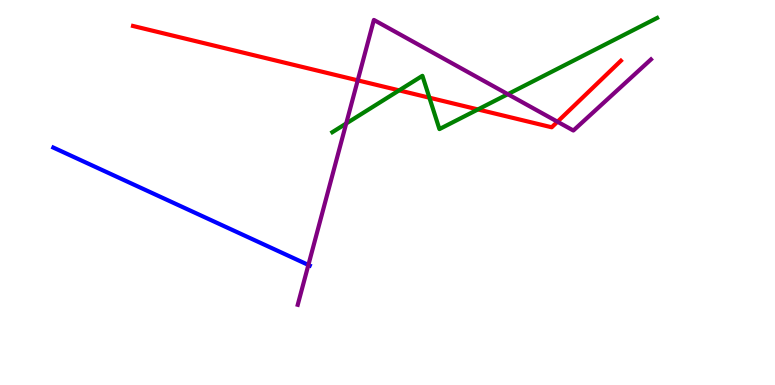[{'lines': ['blue', 'red'], 'intersections': []}, {'lines': ['green', 'red'], 'intersections': [{'x': 5.15, 'y': 7.65}, {'x': 5.54, 'y': 7.46}, {'x': 6.17, 'y': 7.16}]}, {'lines': ['purple', 'red'], 'intersections': [{'x': 4.62, 'y': 7.91}, {'x': 7.19, 'y': 6.84}]}, {'lines': ['blue', 'green'], 'intersections': []}, {'lines': ['blue', 'purple'], 'intersections': [{'x': 3.98, 'y': 3.12}]}, {'lines': ['green', 'purple'], 'intersections': [{'x': 4.47, 'y': 6.79}, {'x': 6.55, 'y': 7.55}]}]